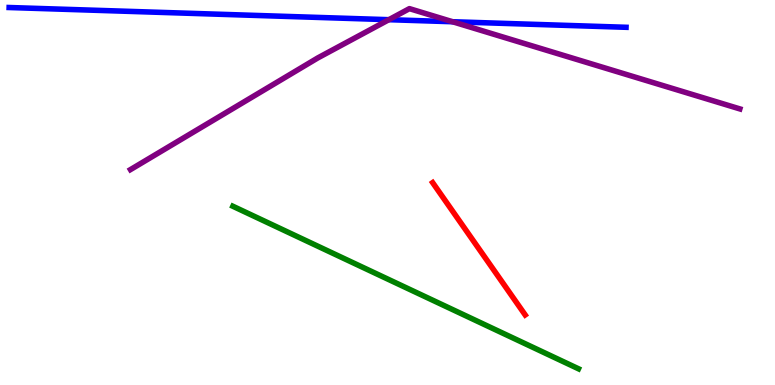[{'lines': ['blue', 'red'], 'intersections': []}, {'lines': ['green', 'red'], 'intersections': []}, {'lines': ['purple', 'red'], 'intersections': []}, {'lines': ['blue', 'green'], 'intersections': []}, {'lines': ['blue', 'purple'], 'intersections': [{'x': 5.02, 'y': 9.49}, {'x': 5.84, 'y': 9.44}]}, {'lines': ['green', 'purple'], 'intersections': []}]